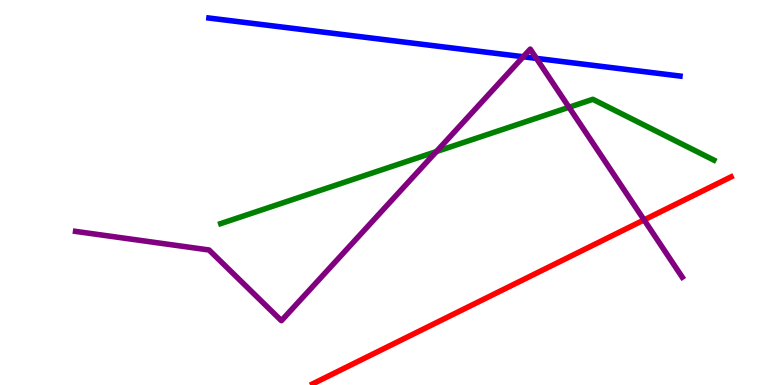[{'lines': ['blue', 'red'], 'intersections': []}, {'lines': ['green', 'red'], 'intersections': []}, {'lines': ['purple', 'red'], 'intersections': [{'x': 8.31, 'y': 4.29}]}, {'lines': ['blue', 'green'], 'intersections': []}, {'lines': ['blue', 'purple'], 'intersections': [{'x': 6.75, 'y': 8.53}, {'x': 6.92, 'y': 8.48}]}, {'lines': ['green', 'purple'], 'intersections': [{'x': 5.63, 'y': 6.06}, {'x': 7.34, 'y': 7.21}]}]